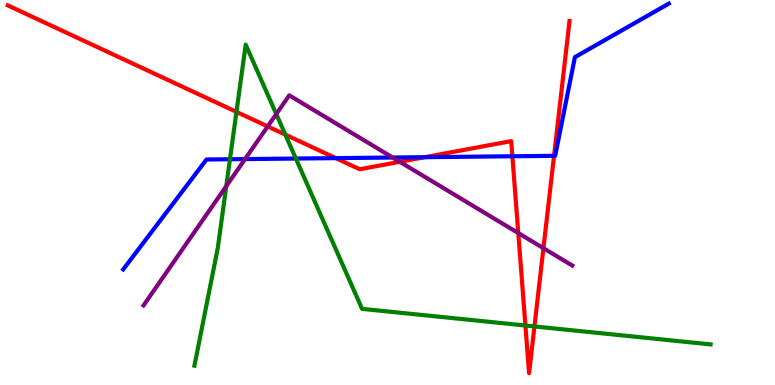[{'lines': ['blue', 'red'], 'intersections': [{'x': 4.33, 'y': 5.89}, {'x': 5.48, 'y': 5.92}, {'x': 6.61, 'y': 5.94}, {'x': 7.15, 'y': 5.95}]}, {'lines': ['green', 'red'], 'intersections': [{'x': 3.05, 'y': 7.09}, {'x': 3.68, 'y': 6.5}, {'x': 6.78, 'y': 1.54}, {'x': 6.9, 'y': 1.52}]}, {'lines': ['purple', 'red'], 'intersections': [{'x': 3.45, 'y': 6.72}, {'x': 5.16, 'y': 5.8}, {'x': 6.69, 'y': 3.95}, {'x': 7.01, 'y': 3.55}]}, {'lines': ['blue', 'green'], 'intersections': [{'x': 2.97, 'y': 5.86}, {'x': 3.82, 'y': 5.88}]}, {'lines': ['blue', 'purple'], 'intersections': [{'x': 3.16, 'y': 5.87}, {'x': 5.07, 'y': 5.91}]}, {'lines': ['green', 'purple'], 'intersections': [{'x': 2.92, 'y': 5.17}, {'x': 3.56, 'y': 7.04}]}]